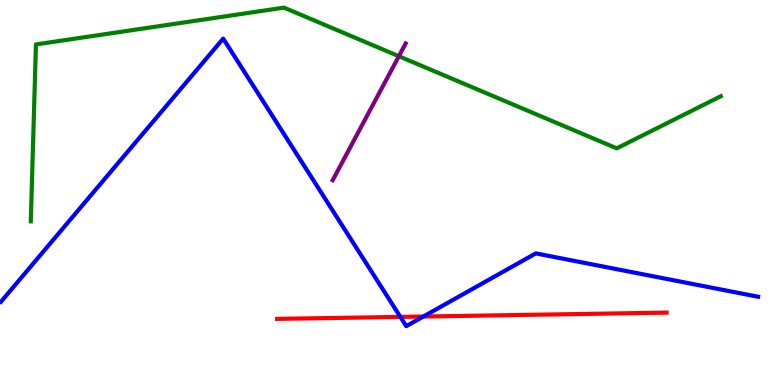[{'lines': ['blue', 'red'], 'intersections': [{'x': 5.17, 'y': 1.77}, {'x': 5.46, 'y': 1.78}]}, {'lines': ['green', 'red'], 'intersections': []}, {'lines': ['purple', 'red'], 'intersections': []}, {'lines': ['blue', 'green'], 'intersections': []}, {'lines': ['blue', 'purple'], 'intersections': []}, {'lines': ['green', 'purple'], 'intersections': [{'x': 5.15, 'y': 8.54}]}]